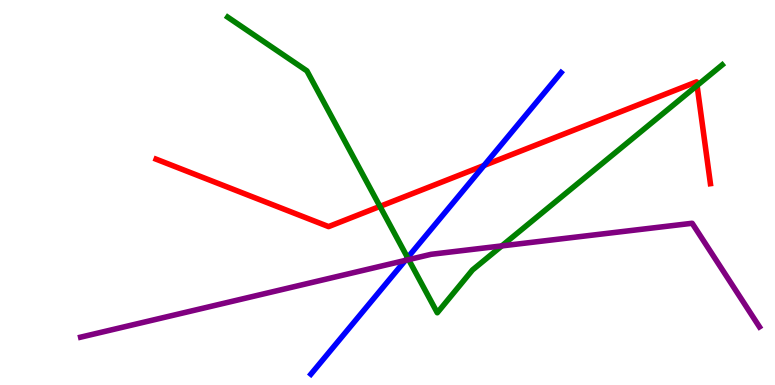[{'lines': ['blue', 'red'], 'intersections': [{'x': 6.25, 'y': 5.7}]}, {'lines': ['green', 'red'], 'intersections': [{'x': 4.9, 'y': 4.64}, {'x': 8.99, 'y': 7.78}]}, {'lines': ['purple', 'red'], 'intersections': []}, {'lines': ['blue', 'green'], 'intersections': [{'x': 5.26, 'y': 3.31}]}, {'lines': ['blue', 'purple'], 'intersections': [{'x': 5.23, 'y': 3.24}]}, {'lines': ['green', 'purple'], 'intersections': [{'x': 5.27, 'y': 3.26}, {'x': 6.47, 'y': 3.61}]}]